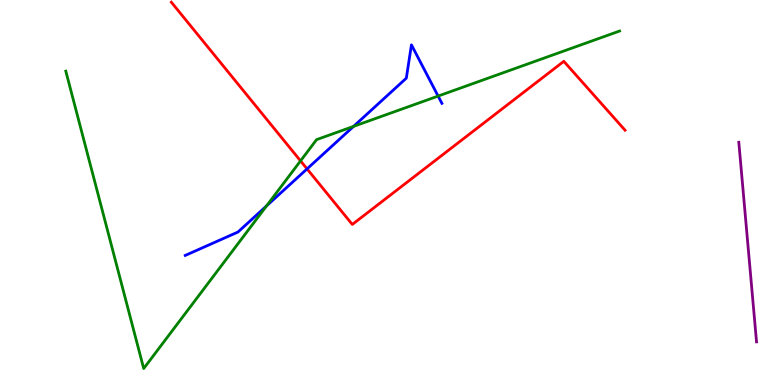[{'lines': ['blue', 'red'], 'intersections': [{'x': 3.96, 'y': 5.61}]}, {'lines': ['green', 'red'], 'intersections': [{'x': 3.88, 'y': 5.82}]}, {'lines': ['purple', 'red'], 'intersections': []}, {'lines': ['blue', 'green'], 'intersections': [{'x': 3.44, 'y': 4.65}, {'x': 4.56, 'y': 6.72}, {'x': 5.65, 'y': 7.5}]}, {'lines': ['blue', 'purple'], 'intersections': []}, {'lines': ['green', 'purple'], 'intersections': []}]